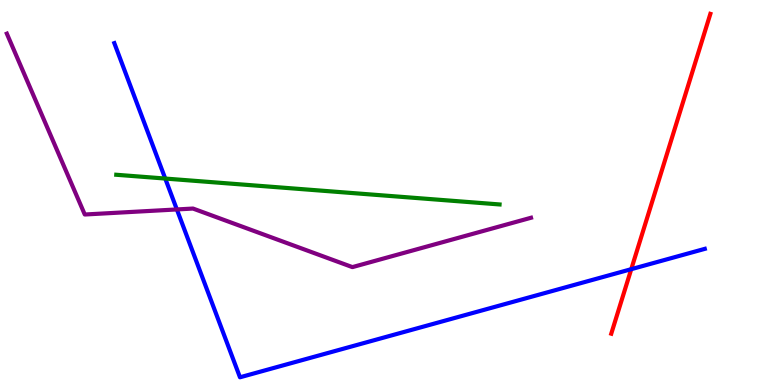[{'lines': ['blue', 'red'], 'intersections': [{'x': 8.15, 'y': 3.01}]}, {'lines': ['green', 'red'], 'intersections': []}, {'lines': ['purple', 'red'], 'intersections': []}, {'lines': ['blue', 'green'], 'intersections': [{'x': 2.13, 'y': 5.36}]}, {'lines': ['blue', 'purple'], 'intersections': [{'x': 2.28, 'y': 4.56}]}, {'lines': ['green', 'purple'], 'intersections': []}]